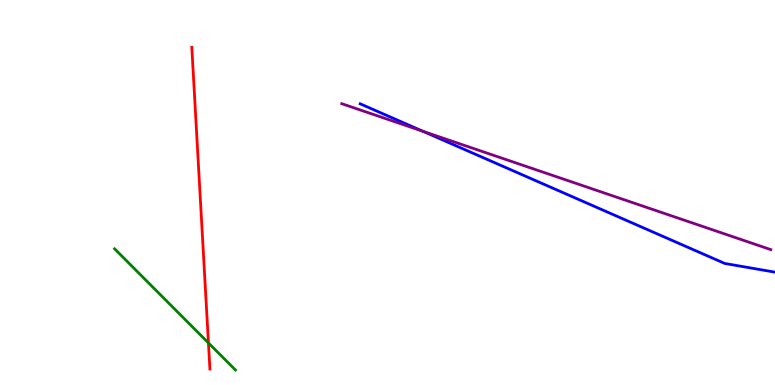[{'lines': ['blue', 'red'], 'intersections': []}, {'lines': ['green', 'red'], 'intersections': [{'x': 2.69, 'y': 1.09}]}, {'lines': ['purple', 'red'], 'intersections': []}, {'lines': ['blue', 'green'], 'intersections': []}, {'lines': ['blue', 'purple'], 'intersections': [{'x': 5.46, 'y': 6.59}]}, {'lines': ['green', 'purple'], 'intersections': []}]